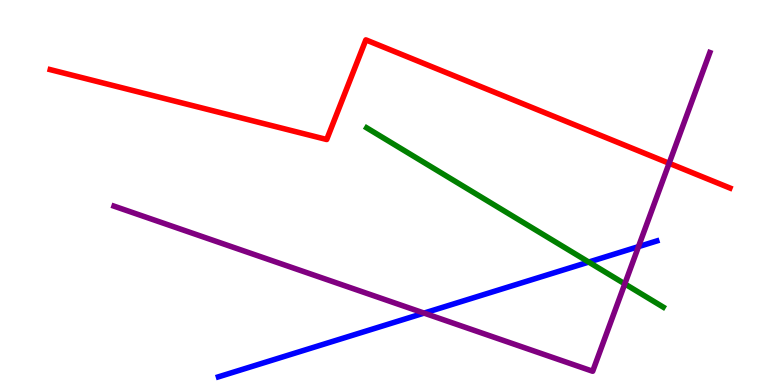[{'lines': ['blue', 'red'], 'intersections': []}, {'lines': ['green', 'red'], 'intersections': []}, {'lines': ['purple', 'red'], 'intersections': [{'x': 8.63, 'y': 5.76}]}, {'lines': ['blue', 'green'], 'intersections': [{'x': 7.6, 'y': 3.19}]}, {'lines': ['blue', 'purple'], 'intersections': [{'x': 5.47, 'y': 1.87}, {'x': 8.24, 'y': 3.59}]}, {'lines': ['green', 'purple'], 'intersections': [{'x': 8.06, 'y': 2.63}]}]